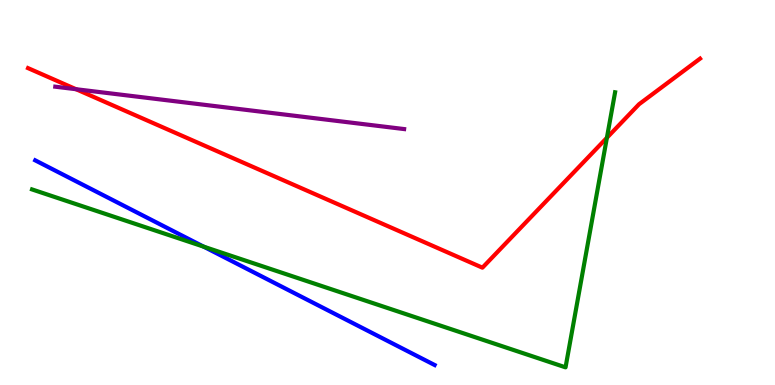[{'lines': ['blue', 'red'], 'intersections': []}, {'lines': ['green', 'red'], 'intersections': [{'x': 7.83, 'y': 6.42}]}, {'lines': ['purple', 'red'], 'intersections': [{'x': 0.981, 'y': 7.68}]}, {'lines': ['blue', 'green'], 'intersections': [{'x': 2.63, 'y': 3.59}]}, {'lines': ['blue', 'purple'], 'intersections': []}, {'lines': ['green', 'purple'], 'intersections': []}]